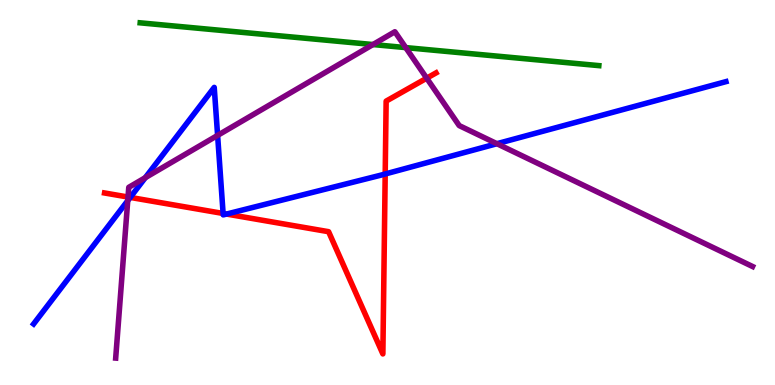[{'lines': ['blue', 'red'], 'intersections': [{'x': 1.68, 'y': 4.87}, {'x': 2.88, 'y': 4.46}, {'x': 2.92, 'y': 4.44}, {'x': 4.97, 'y': 5.48}]}, {'lines': ['green', 'red'], 'intersections': []}, {'lines': ['purple', 'red'], 'intersections': [{'x': 1.65, 'y': 4.88}, {'x': 5.51, 'y': 7.97}]}, {'lines': ['blue', 'green'], 'intersections': []}, {'lines': ['blue', 'purple'], 'intersections': [{'x': 1.65, 'y': 4.79}, {'x': 1.87, 'y': 5.39}, {'x': 2.81, 'y': 6.48}, {'x': 6.41, 'y': 6.27}]}, {'lines': ['green', 'purple'], 'intersections': [{'x': 4.81, 'y': 8.84}, {'x': 5.24, 'y': 8.76}]}]